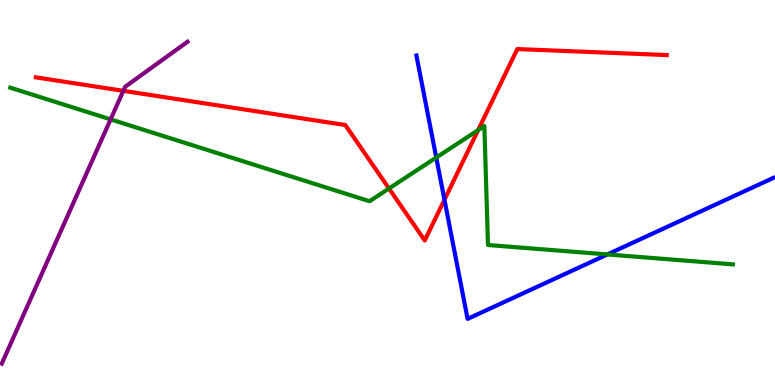[{'lines': ['blue', 'red'], 'intersections': [{'x': 5.73, 'y': 4.81}]}, {'lines': ['green', 'red'], 'intersections': [{'x': 5.02, 'y': 5.1}, {'x': 6.17, 'y': 6.62}]}, {'lines': ['purple', 'red'], 'intersections': [{'x': 1.59, 'y': 7.64}]}, {'lines': ['blue', 'green'], 'intersections': [{'x': 5.63, 'y': 5.91}, {'x': 7.84, 'y': 3.39}]}, {'lines': ['blue', 'purple'], 'intersections': []}, {'lines': ['green', 'purple'], 'intersections': [{'x': 1.43, 'y': 6.9}]}]